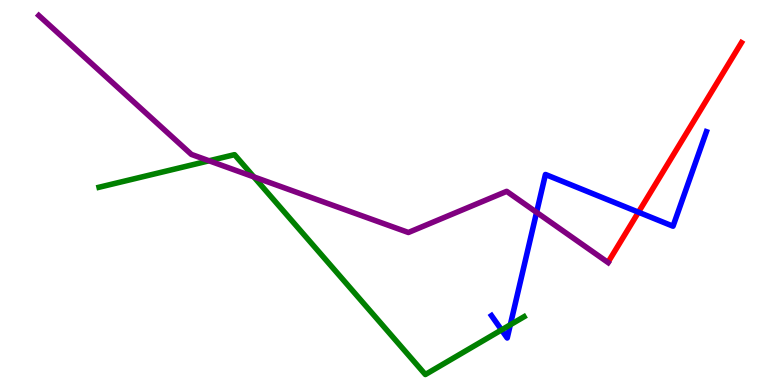[{'lines': ['blue', 'red'], 'intersections': [{'x': 8.24, 'y': 4.49}]}, {'lines': ['green', 'red'], 'intersections': []}, {'lines': ['purple', 'red'], 'intersections': []}, {'lines': ['blue', 'green'], 'intersections': [{'x': 6.47, 'y': 1.43}, {'x': 6.58, 'y': 1.56}]}, {'lines': ['blue', 'purple'], 'intersections': [{'x': 6.92, 'y': 4.48}]}, {'lines': ['green', 'purple'], 'intersections': [{'x': 2.7, 'y': 5.82}, {'x': 3.27, 'y': 5.41}]}]